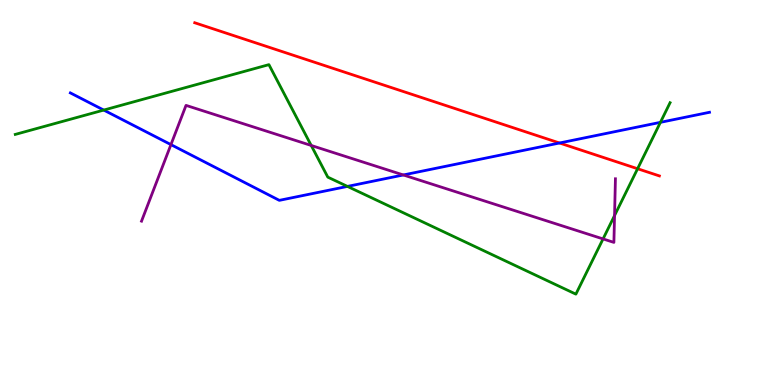[{'lines': ['blue', 'red'], 'intersections': [{'x': 7.22, 'y': 6.29}]}, {'lines': ['green', 'red'], 'intersections': [{'x': 8.23, 'y': 5.62}]}, {'lines': ['purple', 'red'], 'intersections': []}, {'lines': ['blue', 'green'], 'intersections': [{'x': 1.34, 'y': 7.14}, {'x': 4.48, 'y': 5.16}, {'x': 8.52, 'y': 6.82}]}, {'lines': ['blue', 'purple'], 'intersections': [{'x': 2.21, 'y': 6.24}, {'x': 5.2, 'y': 5.46}]}, {'lines': ['green', 'purple'], 'intersections': [{'x': 4.02, 'y': 6.22}, {'x': 7.78, 'y': 3.79}, {'x': 7.93, 'y': 4.4}]}]